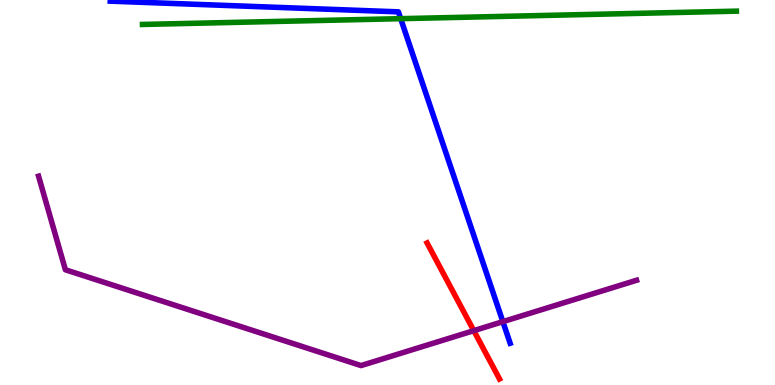[{'lines': ['blue', 'red'], 'intersections': []}, {'lines': ['green', 'red'], 'intersections': []}, {'lines': ['purple', 'red'], 'intersections': [{'x': 6.11, 'y': 1.41}]}, {'lines': ['blue', 'green'], 'intersections': [{'x': 5.17, 'y': 9.52}]}, {'lines': ['blue', 'purple'], 'intersections': [{'x': 6.49, 'y': 1.65}]}, {'lines': ['green', 'purple'], 'intersections': []}]